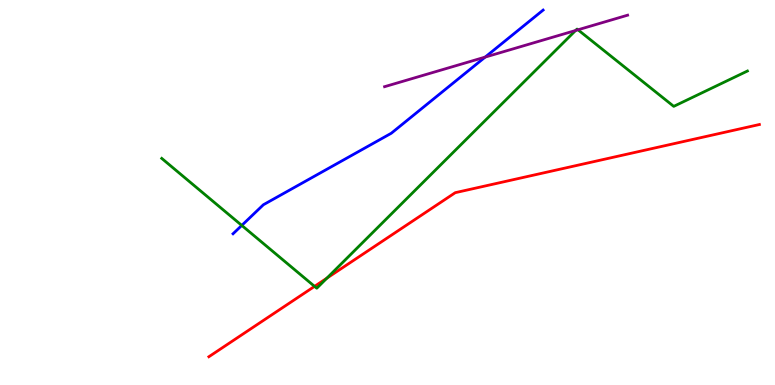[{'lines': ['blue', 'red'], 'intersections': []}, {'lines': ['green', 'red'], 'intersections': [{'x': 4.06, 'y': 2.56}, {'x': 4.22, 'y': 2.78}]}, {'lines': ['purple', 'red'], 'intersections': []}, {'lines': ['blue', 'green'], 'intersections': [{'x': 3.12, 'y': 4.14}]}, {'lines': ['blue', 'purple'], 'intersections': [{'x': 6.26, 'y': 8.52}]}, {'lines': ['green', 'purple'], 'intersections': [{'x': 7.43, 'y': 9.21}, {'x': 7.46, 'y': 9.23}]}]